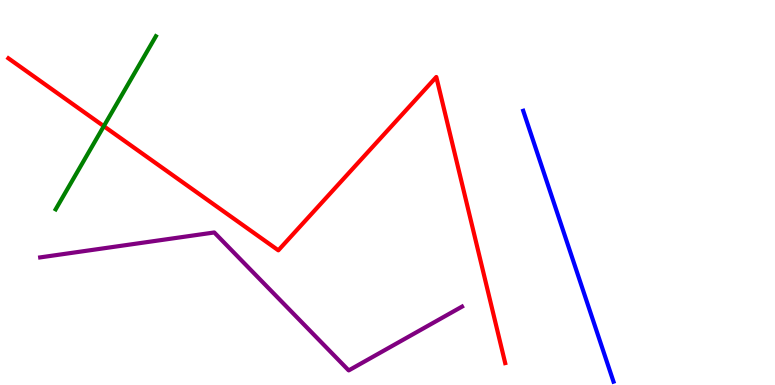[{'lines': ['blue', 'red'], 'intersections': []}, {'lines': ['green', 'red'], 'intersections': [{'x': 1.34, 'y': 6.72}]}, {'lines': ['purple', 'red'], 'intersections': []}, {'lines': ['blue', 'green'], 'intersections': []}, {'lines': ['blue', 'purple'], 'intersections': []}, {'lines': ['green', 'purple'], 'intersections': []}]